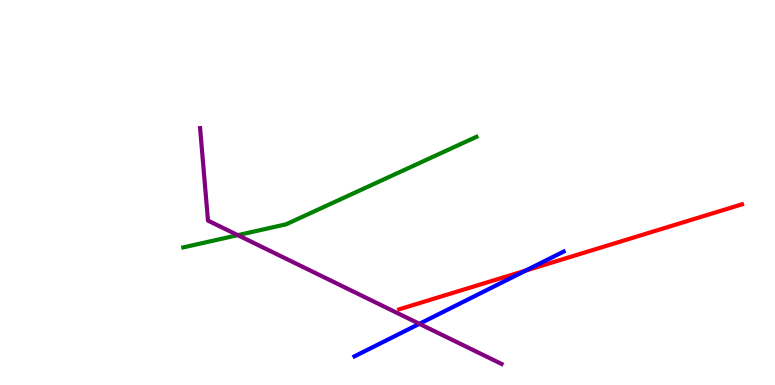[{'lines': ['blue', 'red'], 'intersections': [{'x': 6.78, 'y': 2.97}]}, {'lines': ['green', 'red'], 'intersections': []}, {'lines': ['purple', 'red'], 'intersections': []}, {'lines': ['blue', 'green'], 'intersections': []}, {'lines': ['blue', 'purple'], 'intersections': [{'x': 5.41, 'y': 1.59}]}, {'lines': ['green', 'purple'], 'intersections': [{'x': 3.07, 'y': 3.89}]}]